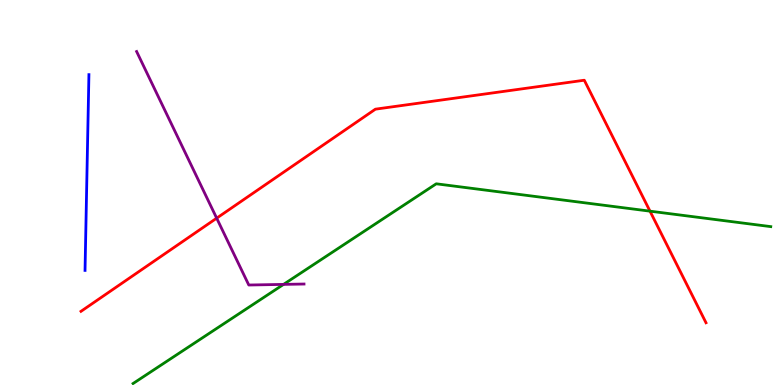[{'lines': ['blue', 'red'], 'intersections': []}, {'lines': ['green', 'red'], 'intersections': [{'x': 8.39, 'y': 4.52}]}, {'lines': ['purple', 'red'], 'intersections': [{'x': 2.8, 'y': 4.33}]}, {'lines': ['blue', 'green'], 'intersections': []}, {'lines': ['blue', 'purple'], 'intersections': []}, {'lines': ['green', 'purple'], 'intersections': [{'x': 3.66, 'y': 2.61}]}]